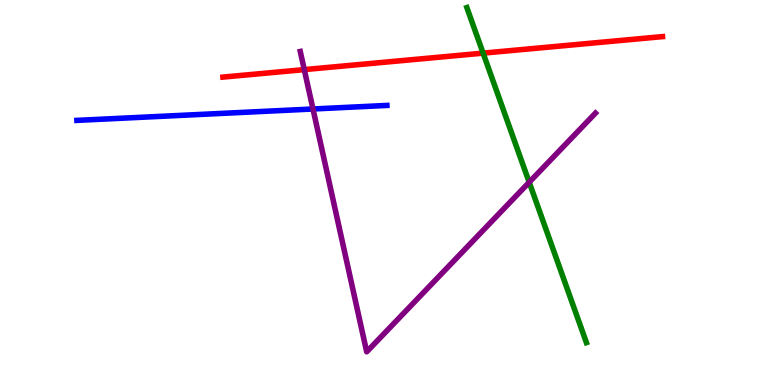[{'lines': ['blue', 'red'], 'intersections': []}, {'lines': ['green', 'red'], 'intersections': [{'x': 6.23, 'y': 8.62}]}, {'lines': ['purple', 'red'], 'intersections': [{'x': 3.93, 'y': 8.19}]}, {'lines': ['blue', 'green'], 'intersections': []}, {'lines': ['blue', 'purple'], 'intersections': [{'x': 4.04, 'y': 7.17}]}, {'lines': ['green', 'purple'], 'intersections': [{'x': 6.83, 'y': 5.27}]}]